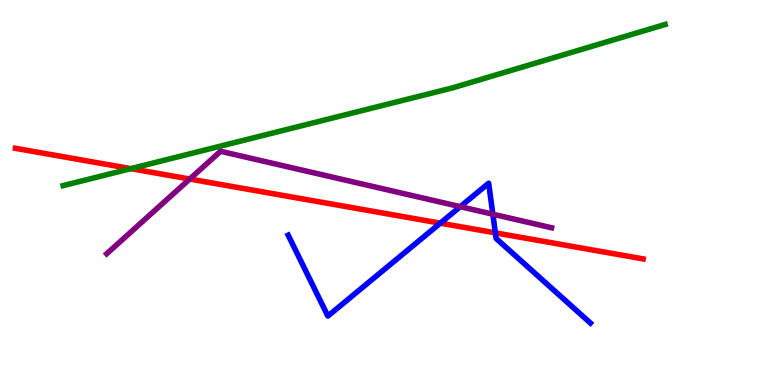[{'lines': ['blue', 'red'], 'intersections': [{'x': 5.68, 'y': 4.2}, {'x': 6.39, 'y': 3.95}]}, {'lines': ['green', 'red'], 'intersections': [{'x': 1.69, 'y': 5.62}]}, {'lines': ['purple', 'red'], 'intersections': [{'x': 2.45, 'y': 5.35}]}, {'lines': ['blue', 'green'], 'intersections': []}, {'lines': ['blue', 'purple'], 'intersections': [{'x': 5.94, 'y': 4.63}, {'x': 6.36, 'y': 4.44}]}, {'lines': ['green', 'purple'], 'intersections': []}]